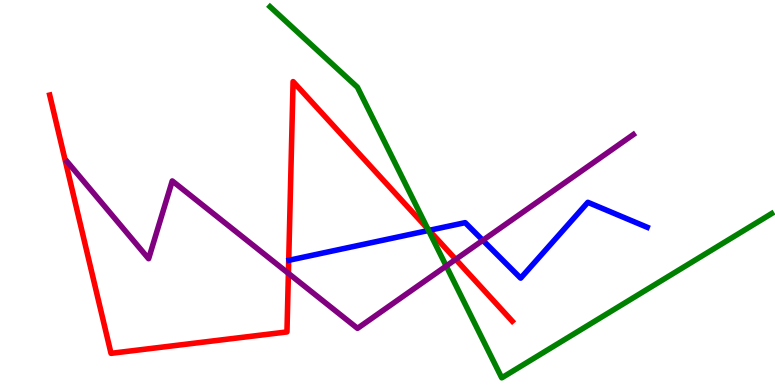[{'lines': ['blue', 'red'], 'intersections': [{'x': 5.54, 'y': 4.02}]}, {'lines': ['green', 'red'], 'intersections': [{'x': 5.52, 'y': 4.06}]}, {'lines': ['purple', 'red'], 'intersections': [{'x': 3.72, 'y': 2.9}, {'x': 5.88, 'y': 3.26}]}, {'lines': ['blue', 'green'], 'intersections': [{'x': 5.53, 'y': 4.01}]}, {'lines': ['blue', 'purple'], 'intersections': [{'x': 6.23, 'y': 3.76}]}, {'lines': ['green', 'purple'], 'intersections': [{'x': 5.76, 'y': 3.09}]}]